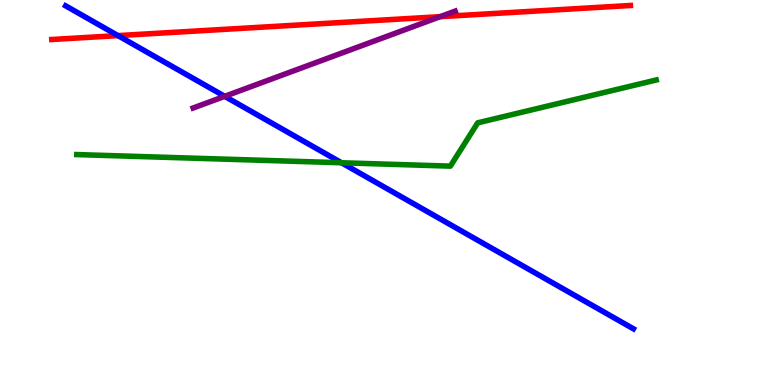[{'lines': ['blue', 'red'], 'intersections': [{'x': 1.52, 'y': 9.08}]}, {'lines': ['green', 'red'], 'intersections': []}, {'lines': ['purple', 'red'], 'intersections': [{'x': 5.68, 'y': 9.57}]}, {'lines': ['blue', 'green'], 'intersections': [{'x': 4.41, 'y': 5.77}]}, {'lines': ['blue', 'purple'], 'intersections': [{'x': 2.9, 'y': 7.5}]}, {'lines': ['green', 'purple'], 'intersections': []}]